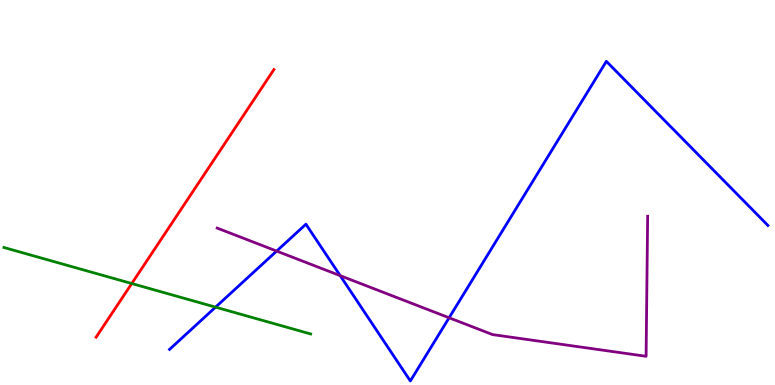[{'lines': ['blue', 'red'], 'intersections': []}, {'lines': ['green', 'red'], 'intersections': [{'x': 1.7, 'y': 2.64}]}, {'lines': ['purple', 'red'], 'intersections': []}, {'lines': ['blue', 'green'], 'intersections': [{'x': 2.78, 'y': 2.02}]}, {'lines': ['blue', 'purple'], 'intersections': [{'x': 3.57, 'y': 3.48}, {'x': 4.39, 'y': 2.84}, {'x': 5.79, 'y': 1.75}]}, {'lines': ['green', 'purple'], 'intersections': []}]